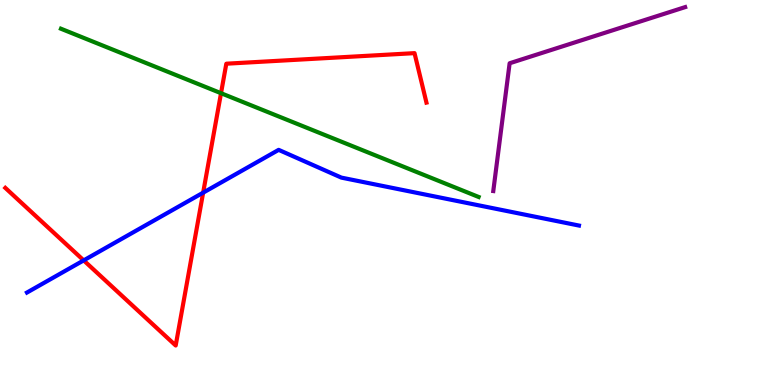[{'lines': ['blue', 'red'], 'intersections': [{'x': 1.08, 'y': 3.24}, {'x': 2.62, 'y': 5.0}]}, {'lines': ['green', 'red'], 'intersections': [{'x': 2.85, 'y': 7.58}]}, {'lines': ['purple', 'red'], 'intersections': []}, {'lines': ['blue', 'green'], 'intersections': []}, {'lines': ['blue', 'purple'], 'intersections': []}, {'lines': ['green', 'purple'], 'intersections': []}]